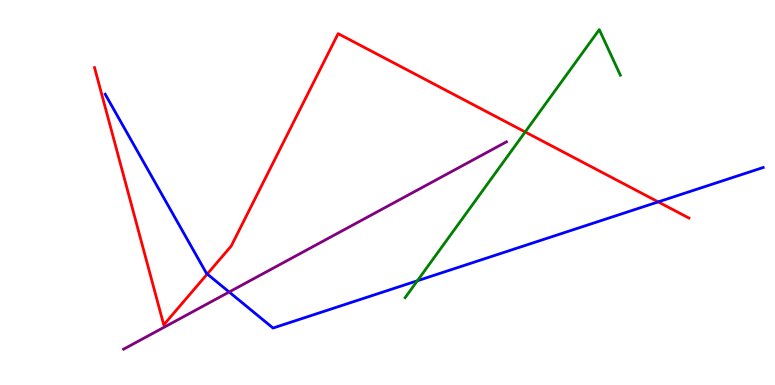[{'lines': ['blue', 'red'], 'intersections': [{'x': 2.67, 'y': 2.88}, {'x': 8.49, 'y': 4.76}]}, {'lines': ['green', 'red'], 'intersections': [{'x': 6.78, 'y': 6.57}]}, {'lines': ['purple', 'red'], 'intersections': []}, {'lines': ['blue', 'green'], 'intersections': [{'x': 5.39, 'y': 2.71}]}, {'lines': ['blue', 'purple'], 'intersections': [{'x': 2.96, 'y': 2.42}]}, {'lines': ['green', 'purple'], 'intersections': []}]